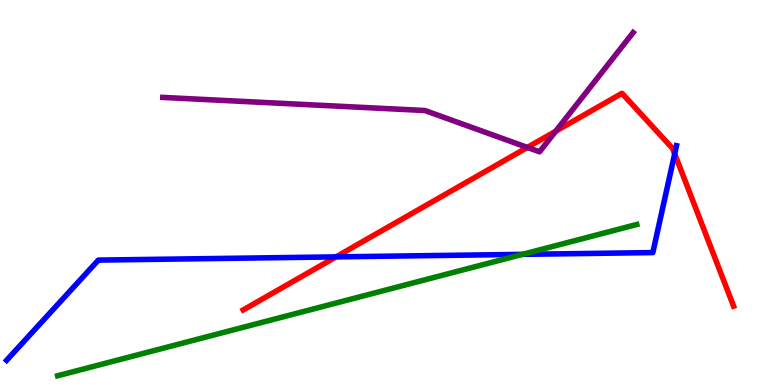[{'lines': ['blue', 'red'], 'intersections': [{'x': 4.34, 'y': 3.33}, {'x': 8.71, 'y': 6.0}]}, {'lines': ['green', 'red'], 'intersections': []}, {'lines': ['purple', 'red'], 'intersections': [{'x': 6.8, 'y': 6.17}, {'x': 7.17, 'y': 6.59}]}, {'lines': ['blue', 'green'], 'intersections': [{'x': 6.74, 'y': 3.39}]}, {'lines': ['blue', 'purple'], 'intersections': []}, {'lines': ['green', 'purple'], 'intersections': []}]